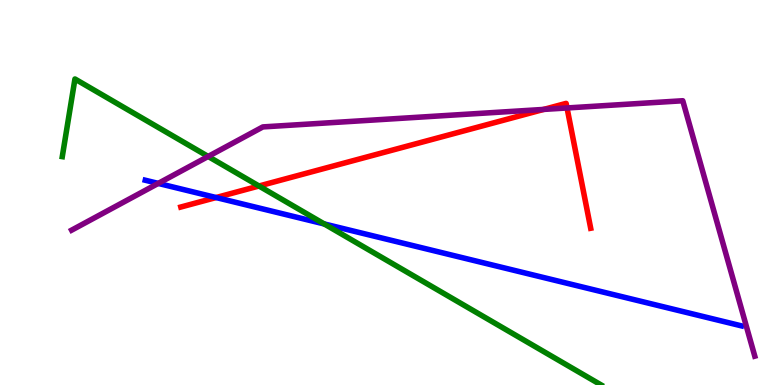[{'lines': ['blue', 'red'], 'intersections': [{'x': 2.79, 'y': 4.87}]}, {'lines': ['green', 'red'], 'intersections': [{'x': 3.34, 'y': 5.17}]}, {'lines': ['purple', 'red'], 'intersections': [{'x': 7.02, 'y': 7.16}, {'x': 7.32, 'y': 7.2}]}, {'lines': ['blue', 'green'], 'intersections': [{'x': 4.18, 'y': 4.18}]}, {'lines': ['blue', 'purple'], 'intersections': [{'x': 2.04, 'y': 5.24}]}, {'lines': ['green', 'purple'], 'intersections': [{'x': 2.69, 'y': 5.94}]}]